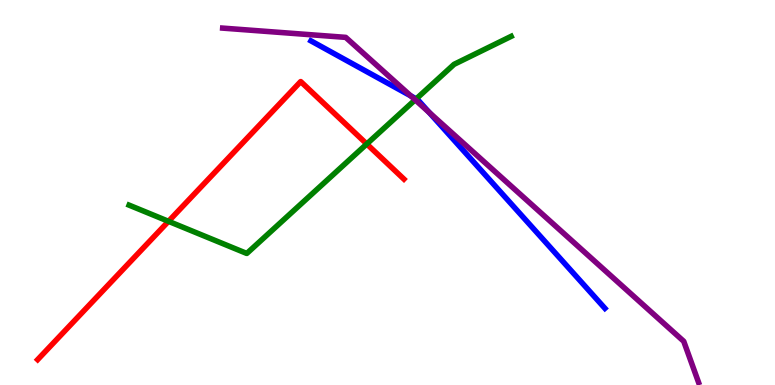[{'lines': ['blue', 'red'], 'intersections': []}, {'lines': ['green', 'red'], 'intersections': [{'x': 2.17, 'y': 4.25}, {'x': 4.73, 'y': 6.26}]}, {'lines': ['purple', 'red'], 'intersections': []}, {'lines': ['blue', 'green'], 'intersections': [{'x': 5.37, 'y': 7.43}]}, {'lines': ['blue', 'purple'], 'intersections': [{'x': 5.3, 'y': 7.51}, {'x': 5.54, 'y': 7.08}]}, {'lines': ['green', 'purple'], 'intersections': [{'x': 5.36, 'y': 7.41}]}]